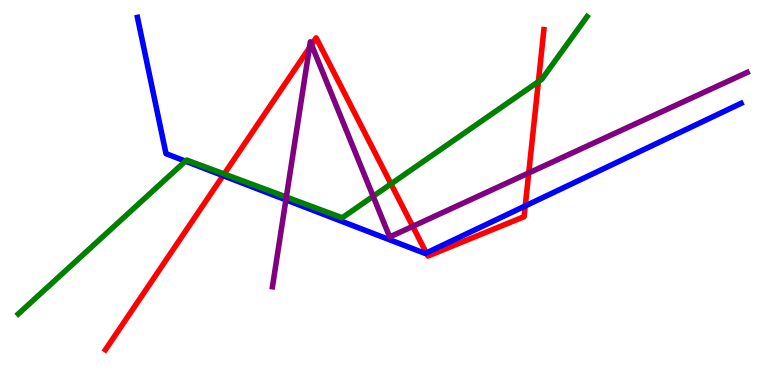[{'lines': ['blue', 'red'], 'intersections': [{'x': 2.88, 'y': 5.44}, {'x': 5.5, 'y': 3.43}, {'x': 6.78, 'y': 4.65}]}, {'lines': ['green', 'red'], 'intersections': [{'x': 2.89, 'y': 5.48}, {'x': 5.04, 'y': 5.22}, {'x': 6.95, 'y': 7.88}]}, {'lines': ['purple', 'red'], 'intersections': [{'x': 3.99, 'y': 8.76}, {'x': 4.02, 'y': 8.84}, {'x': 5.33, 'y': 4.12}, {'x': 6.82, 'y': 5.51}]}, {'lines': ['blue', 'green'], 'intersections': [{'x': 2.39, 'y': 5.81}]}, {'lines': ['blue', 'purple'], 'intersections': [{'x': 3.69, 'y': 4.81}]}, {'lines': ['green', 'purple'], 'intersections': [{'x': 3.69, 'y': 4.88}, {'x': 4.81, 'y': 4.9}]}]